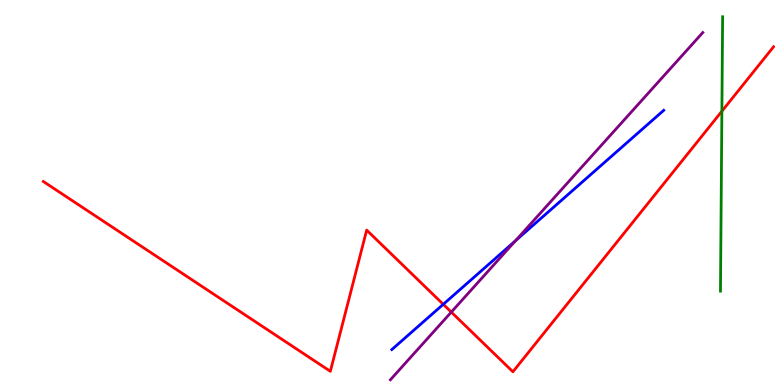[{'lines': ['blue', 'red'], 'intersections': [{'x': 5.72, 'y': 2.1}]}, {'lines': ['green', 'red'], 'intersections': [{'x': 9.31, 'y': 7.11}]}, {'lines': ['purple', 'red'], 'intersections': [{'x': 5.82, 'y': 1.89}]}, {'lines': ['blue', 'green'], 'intersections': []}, {'lines': ['blue', 'purple'], 'intersections': [{'x': 6.65, 'y': 3.74}]}, {'lines': ['green', 'purple'], 'intersections': []}]